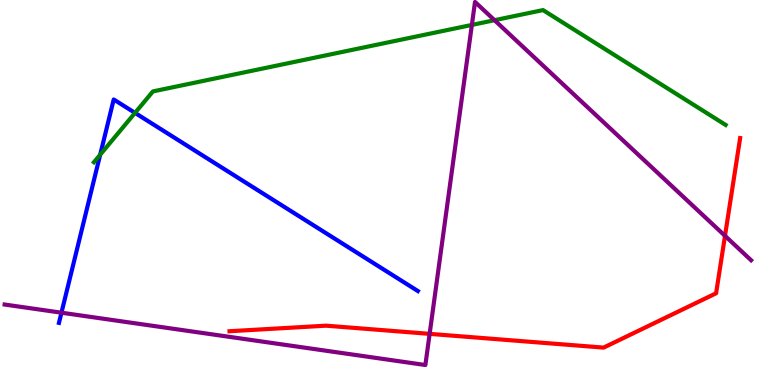[{'lines': ['blue', 'red'], 'intersections': []}, {'lines': ['green', 'red'], 'intersections': []}, {'lines': ['purple', 'red'], 'intersections': [{'x': 5.54, 'y': 1.33}, {'x': 9.35, 'y': 3.87}]}, {'lines': ['blue', 'green'], 'intersections': [{'x': 1.29, 'y': 5.98}, {'x': 1.74, 'y': 7.07}]}, {'lines': ['blue', 'purple'], 'intersections': [{'x': 0.793, 'y': 1.88}]}, {'lines': ['green', 'purple'], 'intersections': [{'x': 6.09, 'y': 9.35}, {'x': 6.38, 'y': 9.48}]}]